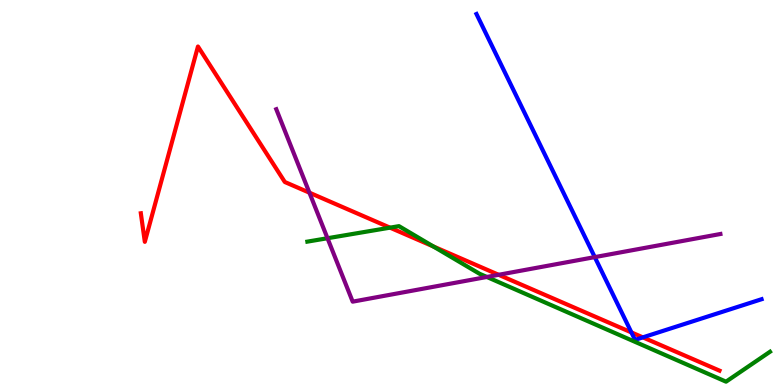[{'lines': ['blue', 'red'], 'intersections': [{'x': 8.15, 'y': 1.37}, {'x': 8.29, 'y': 1.24}]}, {'lines': ['green', 'red'], 'intersections': [{'x': 5.03, 'y': 4.09}, {'x': 5.59, 'y': 3.6}]}, {'lines': ['purple', 'red'], 'intersections': [{'x': 3.99, 'y': 5.0}, {'x': 6.43, 'y': 2.86}]}, {'lines': ['blue', 'green'], 'intersections': []}, {'lines': ['blue', 'purple'], 'intersections': [{'x': 7.67, 'y': 3.32}]}, {'lines': ['green', 'purple'], 'intersections': [{'x': 4.23, 'y': 3.81}, {'x': 6.28, 'y': 2.81}]}]